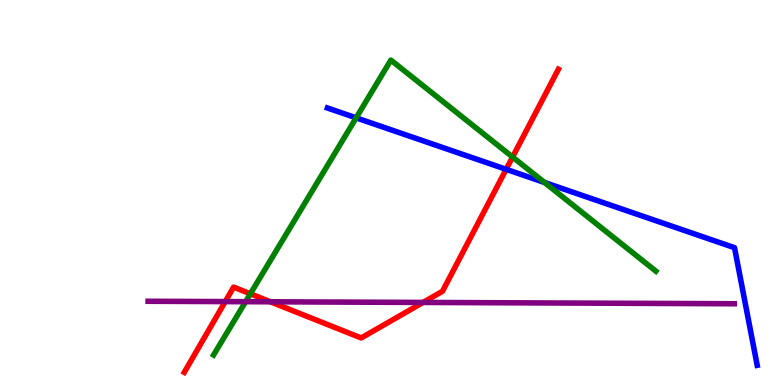[{'lines': ['blue', 'red'], 'intersections': [{'x': 6.53, 'y': 5.6}]}, {'lines': ['green', 'red'], 'intersections': [{'x': 3.23, 'y': 2.37}, {'x': 6.61, 'y': 5.92}]}, {'lines': ['purple', 'red'], 'intersections': [{'x': 2.91, 'y': 2.17}, {'x': 3.49, 'y': 2.16}, {'x': 5.46, 'y': 2.14}]}, {'lines': ['blue', 'green'], 'intersections': [{'x': 4.6, 'y': 6.94}, {'x': 7.03, 'y': 5.26}]}, {'lines': ['blue', 'purple'], 'intersections': []}, {'lines': ['green', 'purple'], 'intersections': [{'x': 3.17, 'y': 2.16}]}]